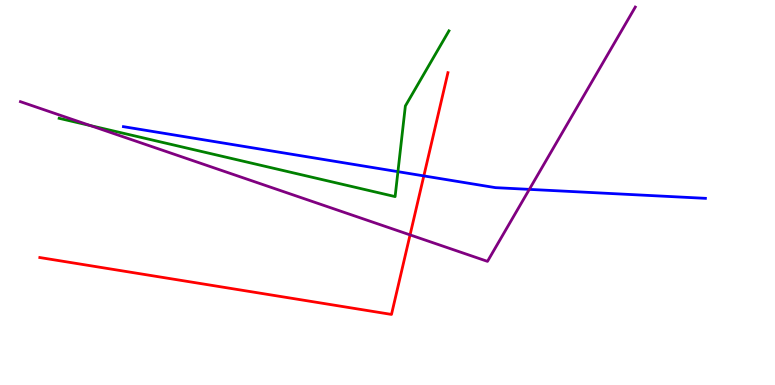[{'lines': ['blue', 'red'], 'intersections': [{'x': 5.47, 'y': 5.43}]}, {'lines': ['green', 'red'], 'intersections': []}, {'lines': ['purple', 'red'], 'intersections': [{'x': 5.29, 'y': 3.9}]}, {'lines': ['blue', 'green'], 'intersections': [{'x': 5.13, 'y': 5.54}]}, {'lines': ['blue', 'purple'], 'intersections': [{'x': 6.83, 'y': 5.08}]}, {'lines': ['green', 'purple'], 'intersections': [{'x': 1.17, 'y': 6.74}]}]